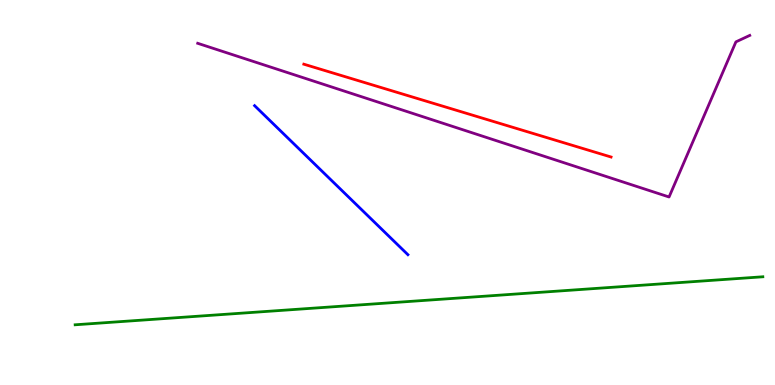[{'lines': ['blue', 'red'], 'intersections': []}, {'lines': ['green', 'red'], 'intersections': []}, {'lines': ['purple', 'red'], 'intersections': []}, {'lines': ['blue', 'green'], 'intersections': []}, {'lines': ['blue', 'purple'], 'intersections': []}, {'lines': ['green', 'purple'], 'intersections': []}]